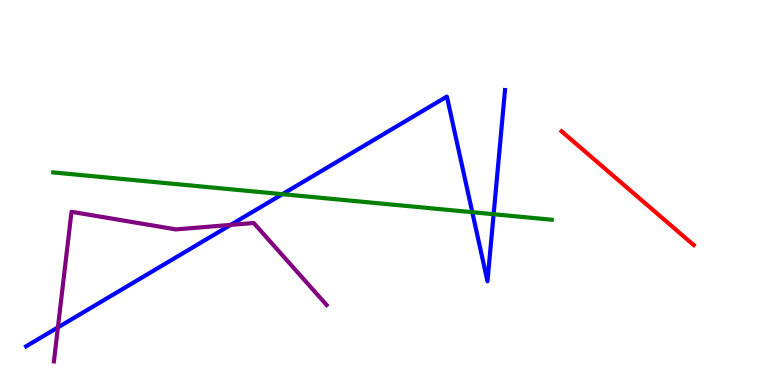[{'lines': ['blue', 'red'], 'intersections': []}, {'lines': ['green', 'red'], 'intersections': []}, {'lines': ['purple', 'red'], 'intersections': []}, {'lines': ['blue', 'green'], 'intersections': [{'x': 3.64, 'y': 4.96}, {'x': 6.09, 'y': 4.49}, {'x': 6.37, 'y': 4.44}]}, {'lines': ['blue', 'purple'], 'intersections': [{'x': 0.747, 'y': 1.5}, {'x': 2.98, 'y': 4.16}]}, {'lines': ['green', 'purple'], 'intersections': []}]